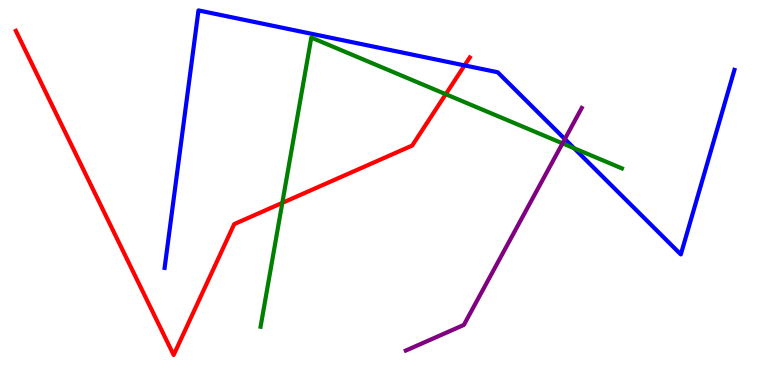[{'lines': ['blue', 'red'], 'intersections': [{'x': 5.99, 'y': 8.3}]}, {'lines': ['green', 'red'], 'intersections': [{'x': 3.64, 'y': 4.73}, {'x': 5.75, 'y': 7.55}]}, {'lines': ['purple', 'red'], 'intersections': []}, {'lines': ['blue', 'green'], 'intersections': [{'x': 7.41, 'y': 6.15}]}, {'lines': ['blue', 'purple'], 'intersections': [{'x': 7.29, 'y': 6.39}]}, {'lines': ['green', 'purple'], 'intersections': [{'x': 7.26, 'y': 6.28}]}]